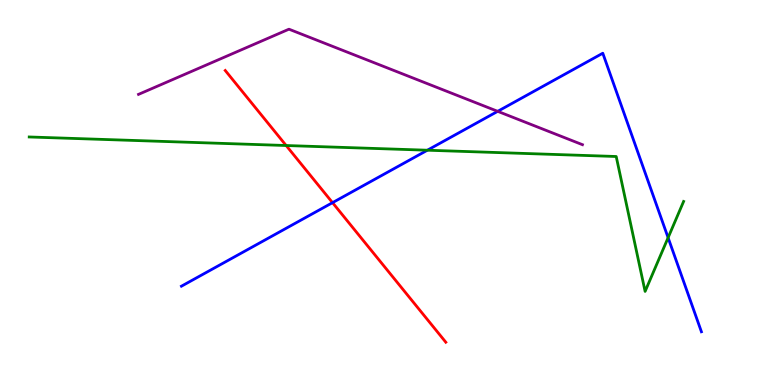[{'lines': ['blue', 'red'], 'intersections': [{'x': 4.29, 'y': 4.74}]}, {'lines': ['green', 'red'], 'intersections': [{'x': 3.69, 'y': 6.22}]}, {'lines': ['purple', 'red'], 'intersections': []}, {'lines': ['blue', 'green'], 'intersections': [{'x': 5.51, 'y': 6.1}, {'x': 8.62, 'y': 3.83}]}, {'lines': ['blue', 'purple'], 'intersections': [{'x': 6.42, 'y': 7.11}]}, {'lines': ['green', 'purple'], 'intersections': []}]